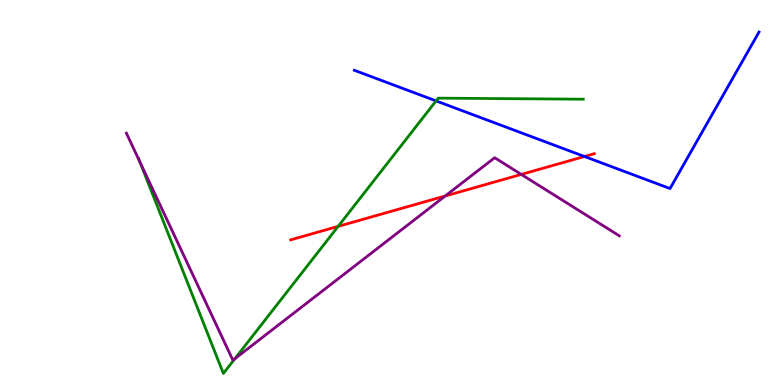[{'lines': ['blue', 'red'], 'intersections': [{'x': 7.54, 'y': 5.94}]}, {'lines': ['green', 'red'], 'intersections': [{'x': 4.36, 'y': 4.12}]}, {'lines': ['purple', 'red'], 'intersections': [{'x': 5.74, 'y': 4.91}, {'x': 6.73, 'y': 5.47}]}, {'lines': ['blue', 'green'], 'intersections': [{'x': 5.63, 'y': 7.38}]}, {'lines': ['blue', 'purple'], 'intersections': []}, {'lines': ['green', 'purple'], 'intersections': [{'x': 1.8, 'y': 5.8}, {'x': 3.03, 'y': 0.684}]}]